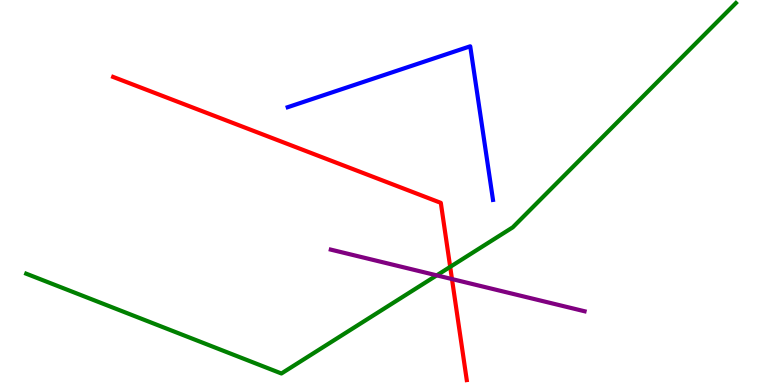[{'lines': ['blue', 'red'], 'intersections': []}, {'lines': ['green', 'red'], 'intersections': [{'x': 5.81, 'y': 3.07}]}, {'lines': ['purple', 'red'], 'intersections': [{'x': 5.83, 'y': 2.75}]}, {'lines': ['blue', 'green'], 'intersections': []}, {'lines': ['blue', 'purple'], 'intersections': []}, {'lines': ['green', 'purple'], 'intersections': [{'x': 5.64, 'y': 2.85}]}]